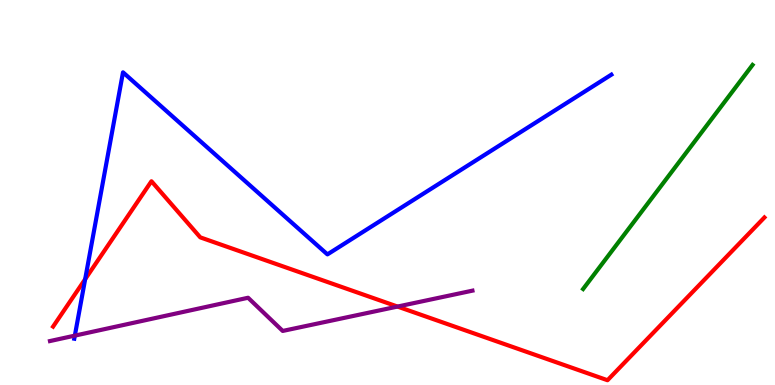[{'lines': ['blue', 'red'], 'intersections': [{'x': 1.1, 'y': 2.75}]}, {'lines': ['green', 'red'], 'intersections': []}, {'lines': ['purple', 'red'], 'intersections': [{'x': 5.13, 'y': 2.04}]}, {'lines': ['blue', 'green'], 'intersections': []}, {'lines': ['blue', 'purple'], 'intersections': [{'x': 0.966, 'y': 1.28}]}, {'lines': ['green', 'purple'], 'intersections': []}]